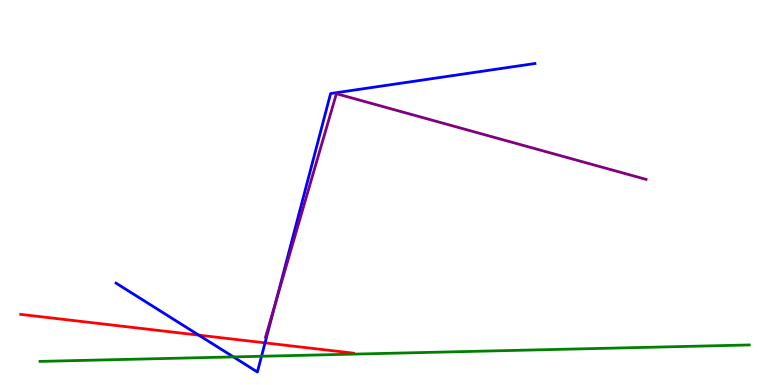[{'lines': ['blue', 'red'], 'intersections': [{'x': 2.56, 'y': 1.3}, {'x': 3.42, 'y': 1.09}]}, {'lines': ['green', 'red'], 'intersections': []}, {'lines': ['purple', 'red'], 'intersections': []}, {'lines': ['blue', 'green'], 'intersections': [{'x': 3.01, 'y': 0.729}, {'x': 3.37, 'y': 0.746}]}, {'lines': ['blue', 'purple'], 'intersections': [{'x': 3.56, 'y': 2.17}]}, {'lines': ['green', 'purple'], 'intersections': []}]